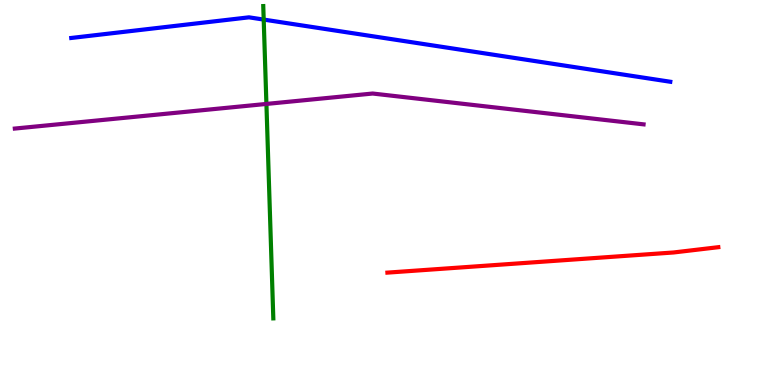[{'lines': ['blue', 'red'], 'intersections': []}, {'lines': ['green', 'red'], 'intersections': []}, {'lines': ['purple', 'red'], 'intersections': []}, {'lines': ['blue', 'green'], 'intersections': [{'x': 3.4, 'y': 9.49}]}, {'lines': ['blue', 'purple'], 'intersections': []}, {'lines': ['green', 'purple'], 'intersections': [{'x': 3.44, 'y': 7.3}]}]